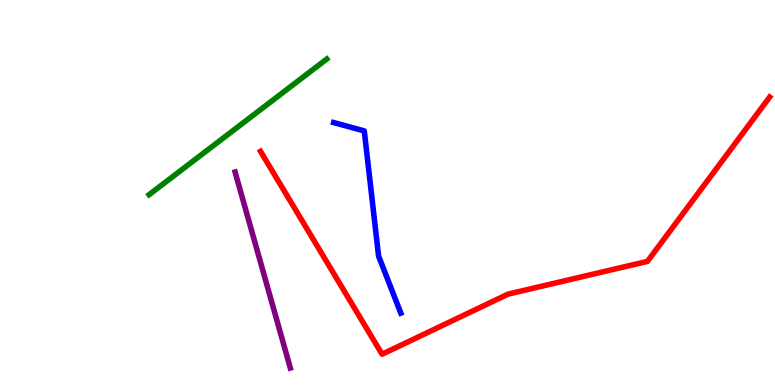[{'lines': ['blue', 'red'], 'intersections': []}, {'lines': ['green', 'red'], 'intersections': []}, {'lines': ['purple', 'red'], 'intersections': []}, {'lines': ['blue', 'green'], 'intersections': []}, {'lines': ['blue', 'purple'], 'intersections': []}, {'lines': ['green', 'purple'], 'intersections': []}]